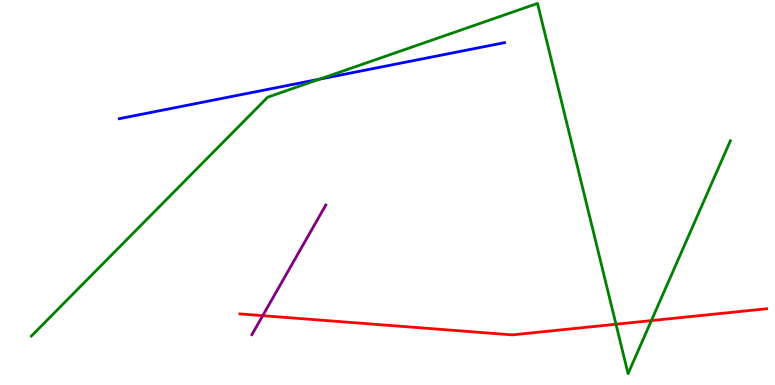[{'lines': ['blue', 'red'], 'intersections': []}, {'lines': ['green', 'red'], 'intersections': [{'x': 7.95, 'y': 1.58}, {'x': 8.4, 'y': 1.67}]}, {'lines': ['purple', 'red'], 'intersections': [{'x': 3.39, 'y': 1.8}]}, {'lines': ['blue', 'green'], 'intersections': [{'x': 4.12, 'y': 7.94}]}, {'lines': ['blue', 'purple'], 'intersections': []}, {'lines': ['green', 'purple'], 'intersections': []}]